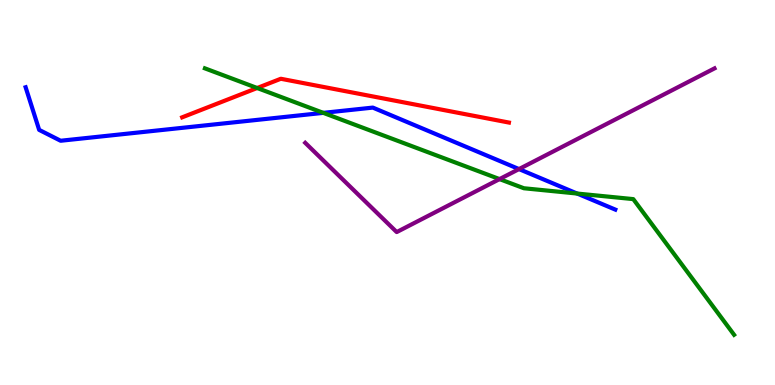[{'lines': ['blue', 'red'], 'intersections': []}, {'lines': ['green', 'red'], 'intersections': [{'x': 3.32, 'y': 7.71}]}, {'lines': ['purple', 'red'], 'intersections': []}, {'lines': ['blue', 'green'], 'intersections': [{'x': 4.17, 'y': 7.07}, {'x': 7.45, 'y': 4.97}]}, {'lines': ['blue', 'purple'], 'intersections': [{'x': 6.7, 'y': 5.61}]}, {'lines': ['green', 'purple'], 'intersections': [{'x': 6.45, 'y': 5.35}]}]